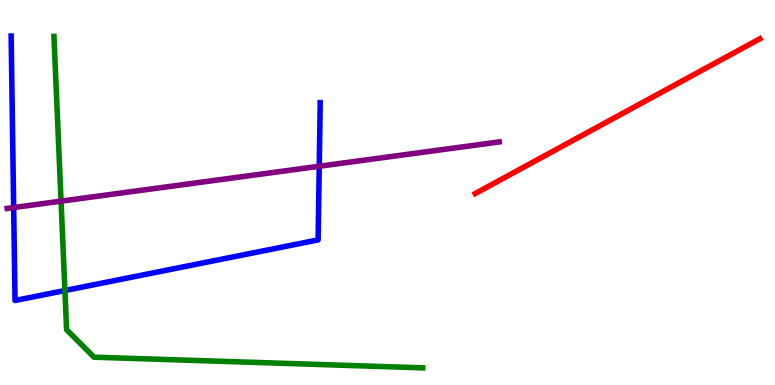[{'lines': ['blue', 'red'], 'intersections': []}, {'lines': ['green', 'red'], 'intersections': []}, {'lines': ['purple', 'red'], 'intersections': []}, {'lines': ['blue', 'green'], 'intersections': [{'x': 0.838, 'y': 2.45}]}, {'lines': ['blue', 'purple'], 'intersections': [{'x': 0.176, 'y': 4.61}, {'x': 4.12, 'y': 5.68}]}, {'lines': ['green', 'purple'], 'intersections': [{'x': 0.788, 'y': 4.78}]}]